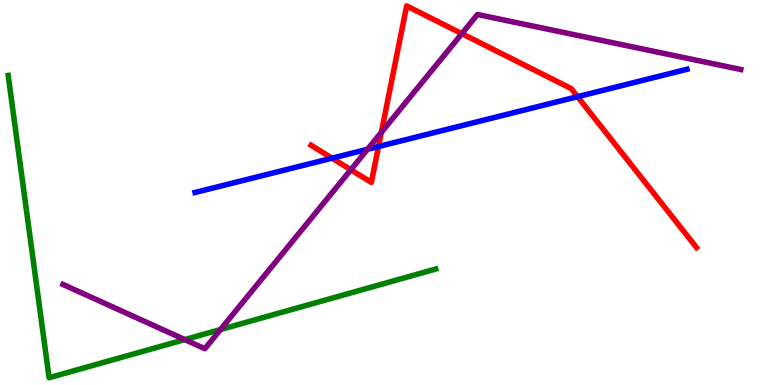[{'lines': ['blue', 'red'], 'intersections': [{'x': 4.28, 'y': 5.89}, {'x': 4.88, 'y': 6.19}, {'x': 7.45, 'y': 7.49}]}, {'lines': ['green', 'red'], 'intersections': []}, {'lines': ['purple', 'red'], 'intersections': [{'x': 4.53, 'y': 5.59}, {'x': 4.92, 'y': 6.56}, {'x': 5.96, 'y': 9.13}]}, {'lines': ['blue', 'green'], 'intersections': []}, {'lines': ['blue', 'purple'], 'intersections': [{'x': 4.74, 'y': 6.12}]}, {'lines': ['green', 'purple'], 'intersections': [{'x': 2.38, 'y': 1.18}, {'x': 2.85, 'y': 1.44}]}]